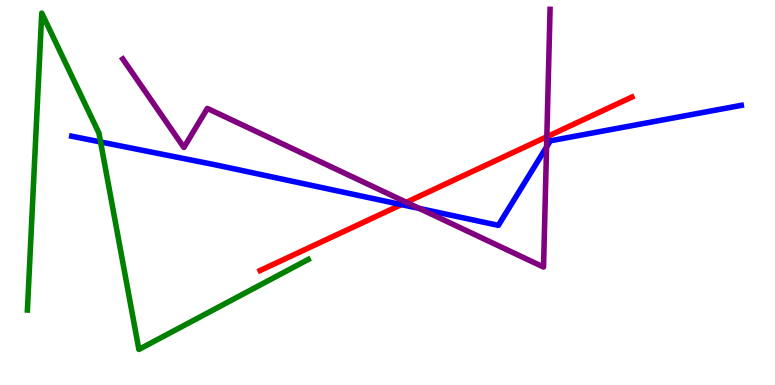[{'lines': ['blue', 'red'], 'intersections': [{'x': 5.18, 'y': 4.69}]}, {'lines': ['green', 'red'], 'intersections': []}, {'lines': ['purple', 'red'], 'intersections': [{'x': 5.24, 'y': 4.75}, {'x': 7.06, 'y': 6.45}]}, {'lines': ['blue', 'green'], 'intersections': [{'x': 1.3, 'y': 6.31}]}, {'lines': ['blue', 'purple'], 'intersections': [{'x': 5.41, 'y': 4.59}, {'x': 7.05, 'y': 6.18}]}, {'lines': ['green', 'purple'], 'intersections': []}]